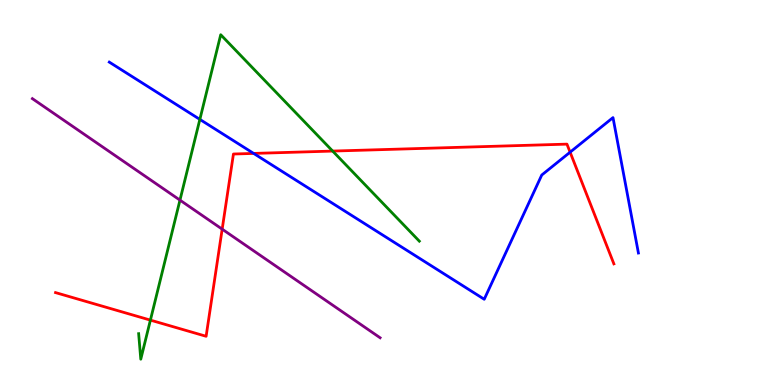[{'lines': ['blue', 'red'], 'intersections': [{'x': 3.27, 'y': 6.02}, {'x': 7.36, 'y': 6.05}]}, {'lines': ['green', 'red'], 'intersections': [{'x': 1.94, 'y': 1.69}, {'x': 4.29, 'y': 6.08}]}, {'lines': ['purple', 'red'], 'intersections': [{'x': 2.87, 'y': 4.05}]}, {'lines': ['blue', 'green'], 'intersections': [{'x': 2.58, 'y': 6.9}]}, {'lines': ['blue', 'purple'], 'intersections': []}, {'lines': ['green', 'purple'], 'intersections': [{'x': 2.32, 'y': 4.8}]}]